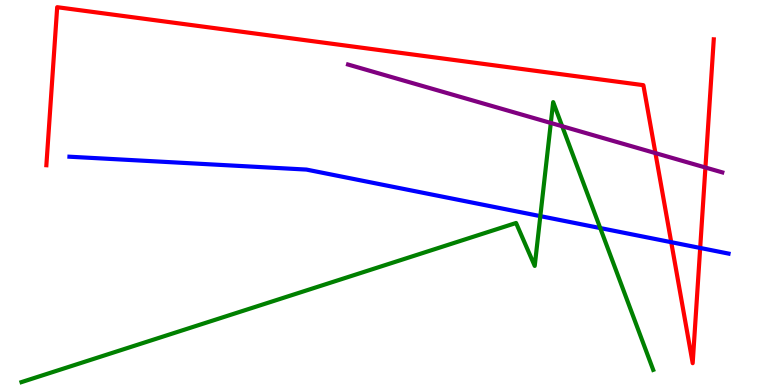[{'lines': ['blue', 'red'], 'intersections': [{'x': 8.66, 'y': 3.71}, {'x': 9.03, 'y': 3.56}]}, {'lines': ['green', 'red'], 'intersections': []}, {'lines': ['purple', 'red'], 'intersections': [{'x': 8.46, 'y': 6.02}, {'x': 9.1, 'y': 5.65}]}, {'lines': ['blue', 'green'], 'intersections': [{'x': 6.97, 'y': 4.39}, {'x': 7.74, 'y': 4.08}]}, {'lines': ['blue', 'purple'], 'intersections': []}, {'lines': ['green', 'purple'], 'intersections': [{'x': 7.11, 'y': 6.81}, {'x': 7.25, 'y': 6.72}]}]